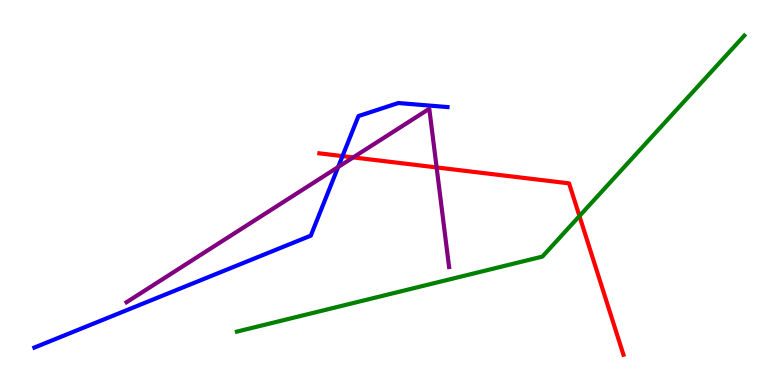[{'lines': ['blue', 'red'], 'intersections': [{'x': 4.42, 'y': 5.95}]}, {'lines': ['green', 'red'], 'intersections': [{'x': 7.48, 'y': 4.39}]}, {'lines': ['purple', 'red'], 'intersections': [{'x': 4.56, 'y': 5.91}, {'x': 5.63, 'y': 5.65}]}, {'lines': ['blue', 'green'], 'intersections': []}, {'lines': ['blue', 'purple'], 'intersections': [{'x': 4.36, 'y': 5.66}]}, {'lines': ['green', 'purple'], 'intersections': []}]